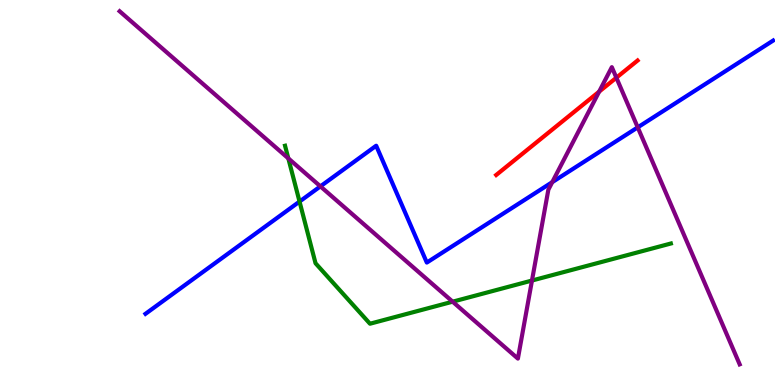[{'lines': ['blue', 'red'], 'intersections': []}, {'lines': ['green', 'red'], 'intersections': []}, {'lines': ['purple', 'red'], 'intersections': [{'x': 7.73, 'y': 7.62}, {'x': 7.95, 'y': 7.98}]}, {'lines': ['blue', 'green'], 'intersections': [{'x': 3.86, 'y': 4.76}]}, {'lines': ['blue', 'purple'], 'intersections': [{'x': 4.13, 'y': 5.16}, {'x': 7.13, 'y': 5.27}, {'x': 8.23, 'y': 6.69}]}, {'lines': ['green', 'purple'], 'intersections': [{'x': 3.72, 'y': 5.89}, {'x': 5.84, 'y': 2.16}, {'x': 6.86, 'y': 2.71}]}]